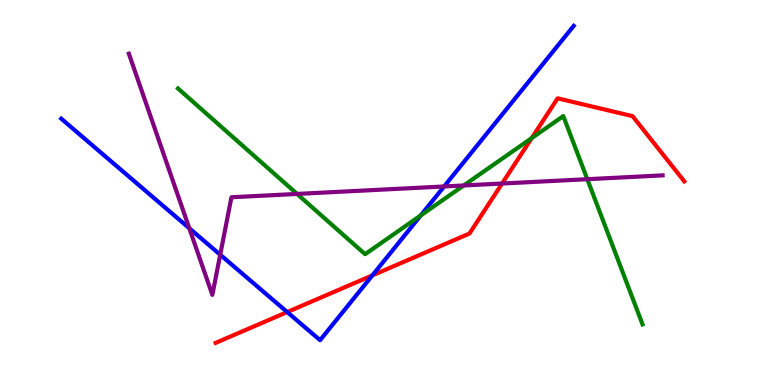[{'lines': ['blue', 'red'], 'intersections': [{'x': 3.71, 'y': 1.89}, {'x': 4.8, 'y': 2.85}]}, {'lines': ['green', 'red'], 'intersections': [{'x': 6.86, 'y': 6.41}]}, {'lines': ['purple', 'red'], 'intersections': [{'x': 6.48, 'y': 5.23}]}, {'lines': ['blue', 'green'], 'intersections': [{'x': 5.43, 'y': 4.4}]}, {'lines': ['blue', 'purple'], 'intersections': [{'x': 2.44, 'y': 4.07}, {'x': 2.84, 'y': 3.38}, {'x': 5.73, 'y': 5.16}]}, {'lines': ['green', 'purple'], 'intersections': [{'x': 3.83, 'y': 4.96}, {'x': 5.98, 'y': 5.18}, {'x': 7.58, 'y': 5.35}]}]